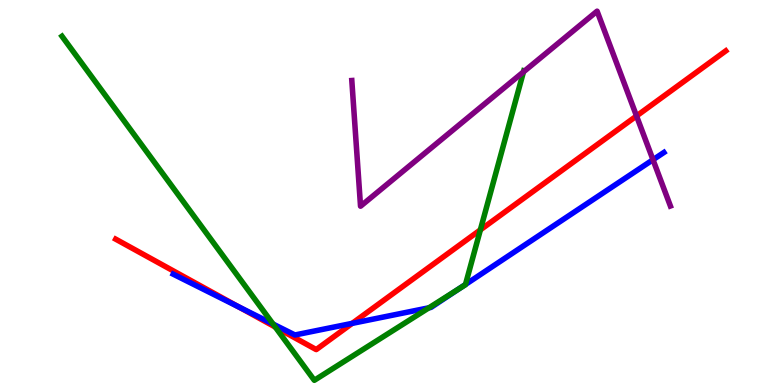[{'lines': ['blue', 'red'], 'intersections': [{'x': 3.08, 'y': 2.03}, {'x': 4.54, 'y': 1.6}]}, {'lines': ['green', 'red'], 'intersections': [{'x': 3.55, 'y': 1.51}, {'x': 6.2, 'y': 4.03}]}, {'lines': ['purple', 'red'], 'intersections': [{'x': 8.21, 'y': 6.99}]}, {'lines': ['blue', 'green'], 'intersections': [{'x': 3.52, 'y': 1.58}, {'x': 5.53, 'y': 2.01}, {'x': 5.92, 'y': 2.5}, {'x': 6.01, 'y': 2.61}]}, {'lines': ['blue', 'purple'], 'intersections': [{'x': 8.43, 'y': 5.85}]}, {'lines': ['green', 'purple'], 'intersections': [{'x': 6.75, 'y': 8.13}]}]